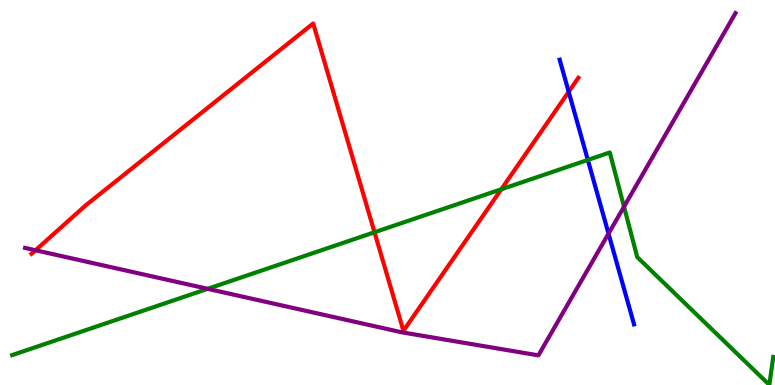[{'lines': ['blue', 'red'], 'intersections': [{'x': 7.34, 'y': 7.62}]}, {'lines': ['green', 'red'], 'intersections': [{'x': 4.83, 'y': 3.97}, {'x': 6.47, 'y': 5.08}]}, {'lines': ['purple', 'red'], 'intersections': [{'x': 0.458, 'y': 3.5}]}, {'lines': ['blue', 'green'], 'intersections': [{'x': 7.58, 'y': 5.85}]}, {'lines': ['blue', 'purple'], 'intersections': [{'x': 7.85, 'y': 3.93}]}, {'lines': ['green', 'purple'], 'intersections': [{'x': 2.68, 'y': 2.5}, {'x': 8.05, 'y': 4.63}]}]